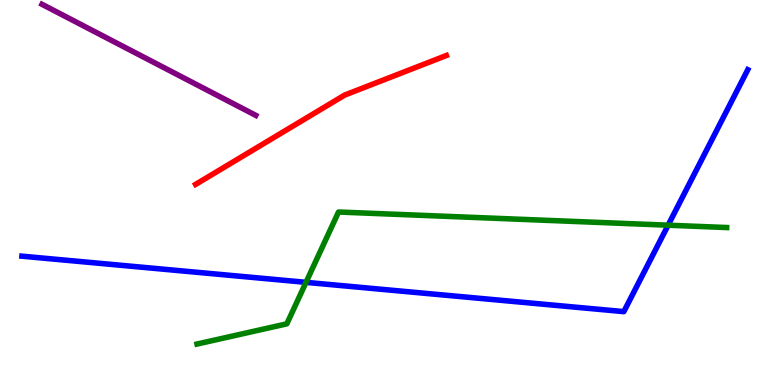[{'lines': ['blue', 'red'], 'intersections': []}, {'lines': ['green', 'red'], 'intersections': []}, {'lines': ['purple', 'red'], 'intersections': []}, {'lines': ['blue', 'green'], 'intersections': [{'x': 3.95, 'y': 2.67}, {'x': 8.62, 'y': 4.15}]}, {'lines': ['blue', 'purple'], 'intersections': []}, {'lines': ['green', 'purple'], 'intersections': []}]